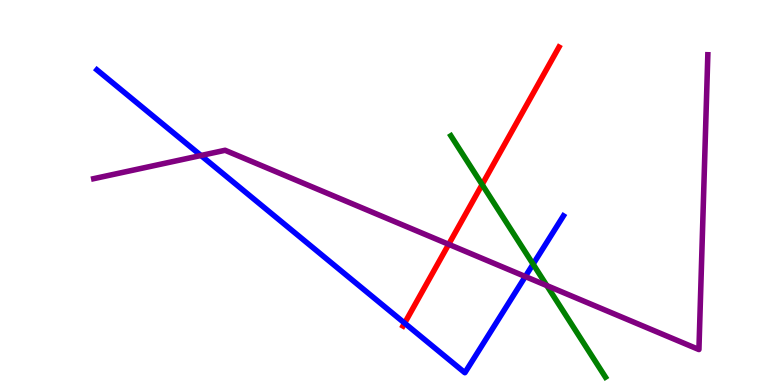[{'lines': ['blue', 'red'], 'intersections': [{'x': 5.22, 'y': 1.61}]}, {'lines': ['green', 'red'], 'intersections': [{'x': 6.22, 'y': 5.21}]}, {'lines': ['purple', 'red'], 'intersections': [{'x': 5.79, 'y': 3.65}]}, {'lines': ['blue', 'green'], 'intersections': [{'x': 6.88, 'y': 3.14}]}, {'lines': ['blue', 'purple'], 'intersections': [{'x': 2.59, 'y': 5.96}, {'x': 6.78, 'y': 2.82}]}, {'lines': ['green', 'purple'], 'intersections': [{'x': 7.06, 'y': 2.58}]}]